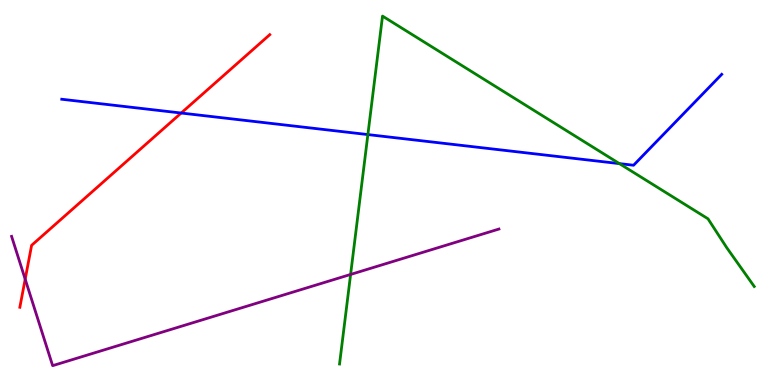[{'lines': ['blue', 'red'], 'intersections': [{'x': 2.34, 'y': 7.06}]}, {'lines': ['green', 'red'], 'intersections': []}, {'lines': ['purple', 'red'], 'intersections': [{'x': 0.325, 'y': 2.75}]}, {'lines': ['blue', 'green'], 'intersections': [{'x': 4.75, 'y': 6.5}, {'x': 7.99, 'y': 5.75}]}, {'lines': ['blue', 'purple'], 'intersections': []}, {'lines': ['green', 'purple'], 'intersections': [{'x': 4.52, 'y': 2.87}]}]